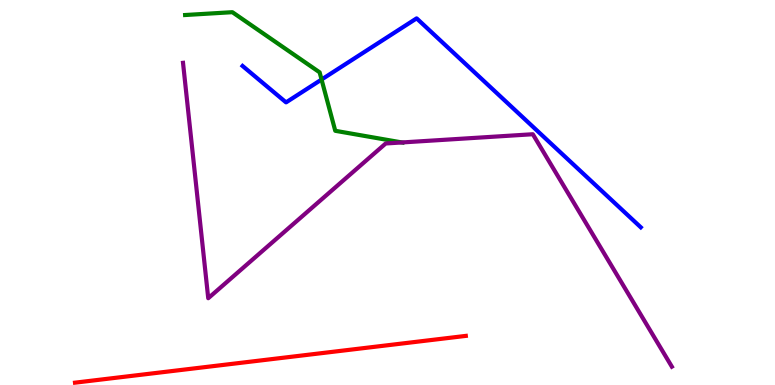[{'lines': ['blue', 'red'], 'intersections': []}, {'lines': ['green', 'red'], 'intersections': []}, {'lines': ['purple', 'red'], 'intersections': []}, {'lines': ['blue', 'green'], 'intersections': [{'x': 4.15, 'y': 7.93}]}, {'lines': ['blue', 'purple'], 'intersections': []}, {'lines': ['green', 'purple'], 'intersections': [{'x': 5.19, 'y': 6.3}]}]